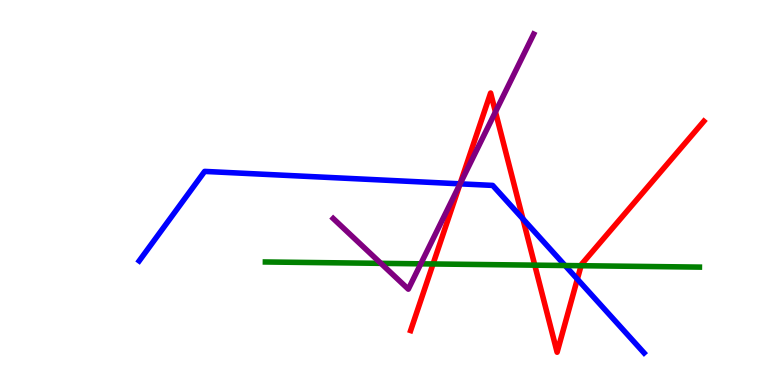[{'lines': ['blue', 'red'], 'intersections': [{'x': 5.94, 'y': 5.23}, {'x': 6.75, 'y': 4.32}, {'x': 7.45, 'y': 2.75}]}, {'lines': ['green', 'red'], 'intersections': [{'x': 5.59, 'y': 3.14}, {'x': 6.9, 'y': 3.11}, {'x': 7.5, 'y': 3.1}]}, {'lines': ['purple', 'red'], 'intersections': [{'x': 5.93, 'y': 5.22}, {'x': 6.39, 'y': 7.09}]}, {'lines': ['blue', 'green'], 'intersections': [{'x': 7.29, 'y': 3.1}]}, {'lines': ['blue', 'purple'], 'intersections': [{'x': 5.94, 'y': 5.23}]}, {'lines': ['green', 'purple'], 'intersections': [{'x': 4.91, 'y': 3.16}, {'x': 5.43, 'y': 3.15}]}]